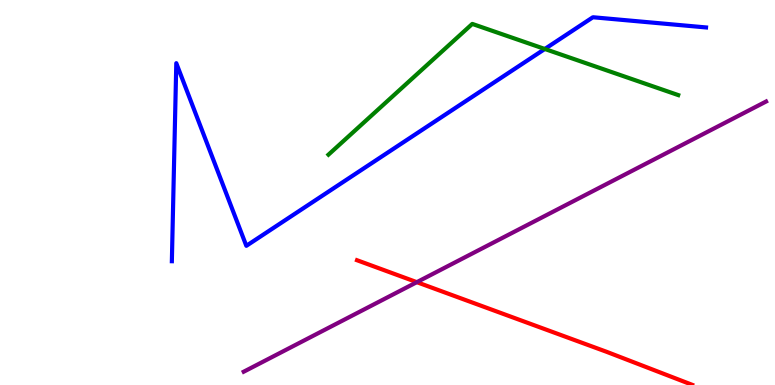[{'lines': ['blue', 'red'], 'intersections': []}, {'lines': ['green', 'red'], 'intersections': []}, {'lines': ['purple', 'red'], 'intersections': [{'x': 5.38, 'y': 2.67}]}, {'lines': ['blue', 'green'], 'intersections': [{'x': 7.03, 'y': 8.73}]}, {'lines': ['blue', 'purple'], 'intersections': []}, {'lines': ['green', 'purple'], 'intersections': []}]